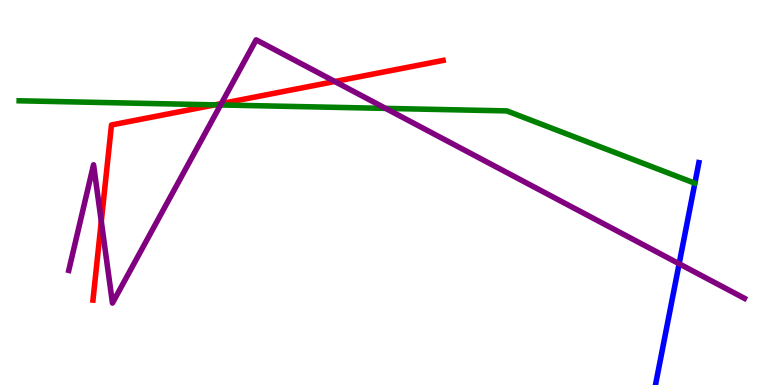[{'lines': ['blue', 'red'], 'intersections': []}, {'lines': ['green', 'red'], 'intersections': [{'x': 2.77, 'y': 7.28}]}, {'lines': ['purple', 'red'], 'intersections': [{'x': 1.31, 'y': 4.25}, {'x': 2.86, 'y': 7.31}, {'x': 4.32, 'y': 7.88}]}, {'lines': ['blue', 'green'], 'intersections': []}, {'lines': ['blue', 'purple'], 'intersections': [{'x': 8.76, 'y': 3.15}]}, {'lines': ['green', 'purple'], 'intersections': [{'x': 2.85, 'y': 7.27}, {'x': 4.98, 'y': 7.18}]}]